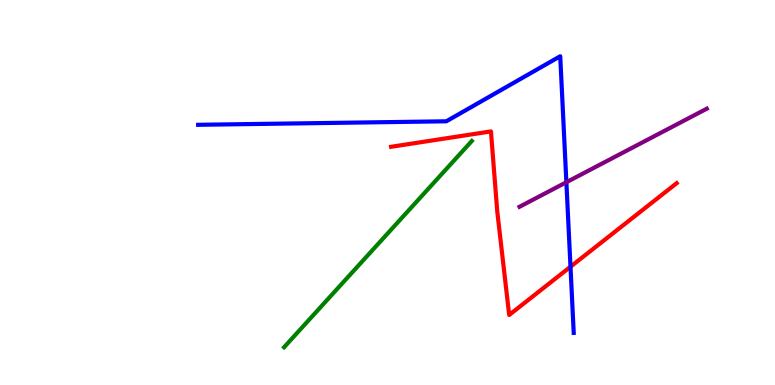[{'lines': ['blue', 'red'], 'intersections': [{'x': 7.36, 'y': 3.07}]}, {'lines': ['green', 'red'], 'intersections': []}, {'lines': ['purple', 'red'], 'intersections': []}, {'lines': ['blue', 'green'], 'intersections': []}, {'lines': ['blue', 'purple'], 'intersections': [{'x': 7.31, 'y': 5.27}]}, {'lines': ['green', 'purple'], 'intersections': []}]